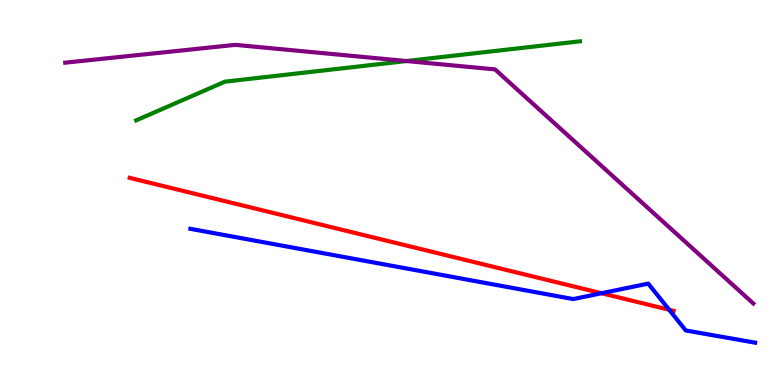[{'lines': ['blue', 'red'], 'intersections': [{'x': 7.76, 'y': 2.38}, {'x': 8.63, 'y': 1.95}]}, {'lines': ['green', 'red'], 'intersections': []}, {'lines': ['purple', 'red'], 'intersections': []}, {'lines': ['blue', 'green'], 'intersections': []}, {'lines': ['blue', 'purple'], 'intersections': []}, {'lines': ['green', 'purple'], 'intersections': [{'x': 5.24, 'y': 8.41}]}]